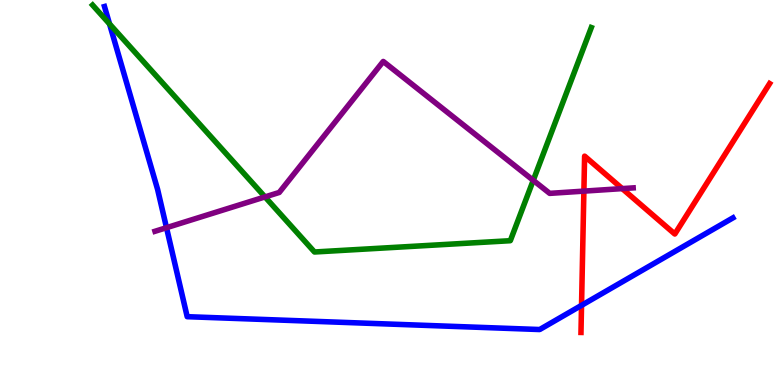[{'lines': ['blue', 'red'], 'intersections': [{'x': 7.5, 'y': 2.07}]}, {'lines': ['green', 'red'], 'intersections': []}, {'lines': ['purple', 'red'], 'intersections': [{'x': 7.53, 'y': 5.04}, {'x': 8.03, 'y': 5.1}]}, {'lines': ['blue', 'green'], 'intersections': [{'x': 1.41, 'y': 9.38}]}, {'lines': ['blue', 'purple'], 'intersections': [{'x': 2.15, 'y': 4.09}]}, {'lines': ['green', 'purple'], 'intersections': [{'x': 3.42, 'y': 4.89}, {'x': 6.88, 'y': 5.32}]}]